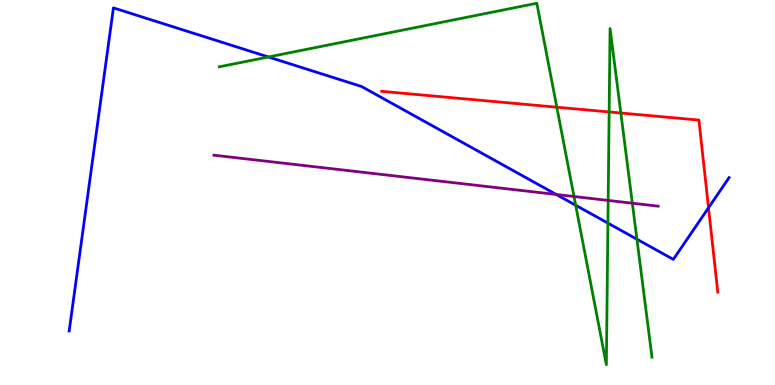[{'lines': ['blue', 'red'], 'intersections': [{'x': 9.14, 'y': 4.6}]}, {'lines': ['green', 'red'], 'intersections': [{'x': 7.18, 'y': 7.22}, {'x': 7.86, 'y': 7.09}, {'x': 8.01, 'y': 7.06}]}, {'lines': ['purple', 'red'], 'intersections': []}, {'lines': ['blue', 'green'], 'intersections': [{'x': 3.46, 'y': 8.52}, {'x': 7.43, 'y': 4.67}, {'x': 7.84, 'y': 4.2}, {'x': 8.22, 'y': 3.79}]}, {'lines': ['blue', 'purple'], 'intersections': [{'x': 7.18, 'y': 4.95}]}, {'lines': ['green', 'purple'], 'intersections': [{'x': 7.41, 'y': 4.9}, {'x': 7.85, 'y': 4.79}, {'x': 8.16, 'y': 4.72}]}]